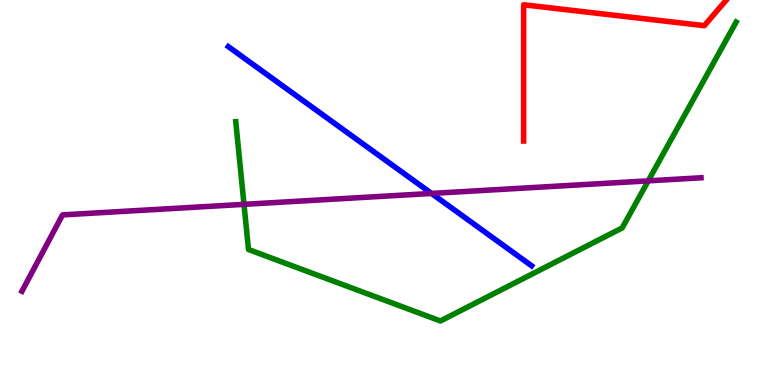[{'lines': ['blue', 'red'], 'intersections': []}, {'lines': ['green', 'red'], 'intersections': []}, {'lines': ['purple', 'red'], 'intersections': []}, {'lines': ['blue', 'green'], 'intersections': []}, {'lines': ['blue', 'purple'], 'intersections': [{'x': 5.57, 'y': 4.98}]}, {'lines': ['green', 'purple'], 'intersections': [{'x': 3.15, 'y': 4.69}, {'x': 8.36, 'y': 5.3}]}]